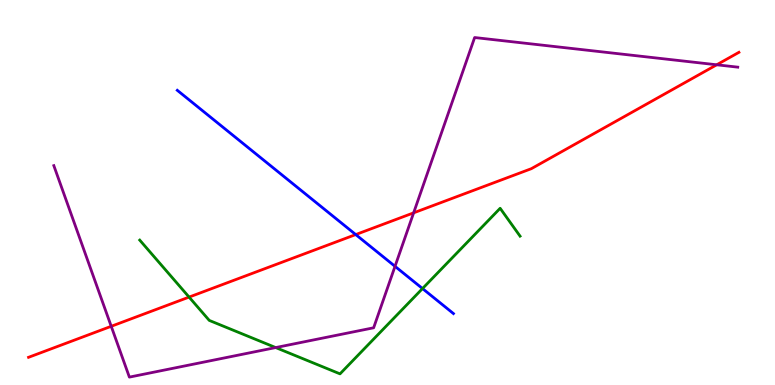[{'lines': ['blue', 'red'], 'intersections': [{'x': 4.59, 'y': 3.91}]}, {'lines': ['green', 'red'], 'intersections': [{'x': 2.44, 'y': 2.28}]}, {'lines': ['purple', 'red'], 'intersections': [{'x': 1.44, 'y': 1.52}, {'x': 5.34, 'y': 4.47}, {'x': 9.25, 'y': 8.32}]}, {'lines': ['blue', 'green'], 'intersections': [{'x': 5.45, 'y': 2.5}]}, {'lines': ['blue', 'purple'], 'intersections': [{'x': 5.1, 'y': 3.08}]}, {'lines': ['green', 'purple'], 'intersections': [{'x': 3.56, 'y': 0.972}]}]